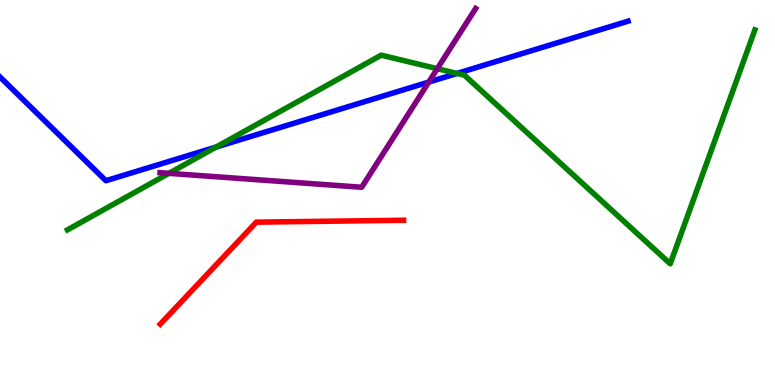[{'lines': ['blue', 'red'], 'intersections': []}, {'lines': ['green', 'red'], 'intersections': []}, {'lines': ['purple', 'red'], 'intersections': []}, {'lines': ['blue', 'green'], 'intersections': [{'x': 2.79, 'y': 6.18}, {'x': 5.9, 'y': 8.09}]}, {'lines': ['blue', 'purple'], 'intersections': [{'x': 5.53, 'y': 7.87}]}, {'lines': ['green', 'purple'], 'intersections': [{'x': 2.18, 'y': 5.5}, {'x': 5.64, 'y': 8.22}]}]